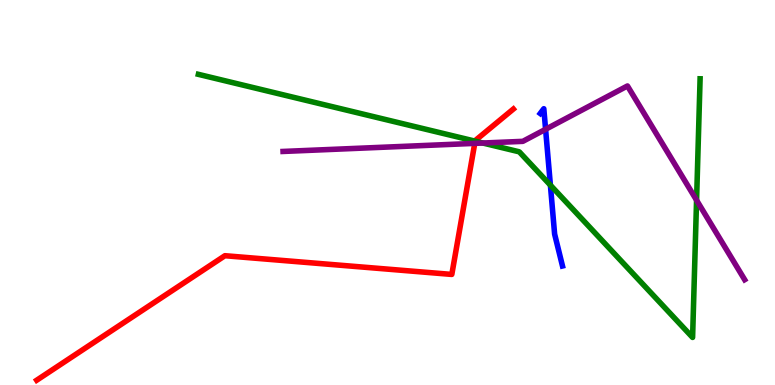[{'lines': ['blue', 'red'], 'intersections': []}, {'lines': ['green', 'red'], 'intersections': [{'x': 6.13, 'y': 6.33}]}, {'lines': ['purple', 'red'], 'intersections': [{'x': 6.13, 'y': 6.28}]}, {'lines': ['blue', 'green'], 'intersections': [{'x': 7.1, 'y': 5.19}]}, {'lines': ['blue', 'purple'], 'intersections': [{'x': 7.04, 'y': 6.64}]}, {'lines': ['green', 'purple'], 'intersections': [{'x': 6.23, 'y': 6.28}, {'x': 8.99, 'y': 4.8}]}]